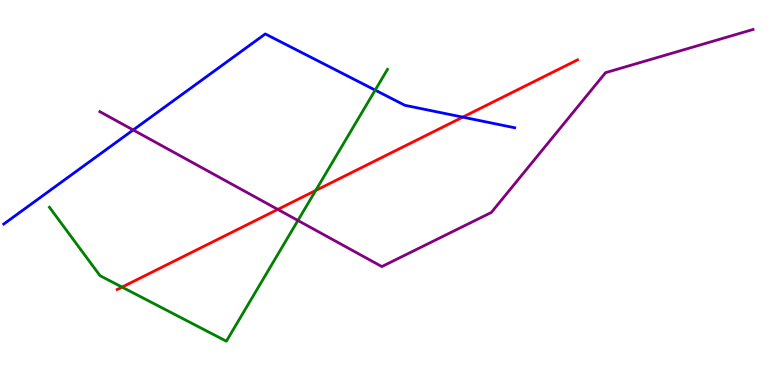[{'lines': ['blue', 'red'], 'intersections': [{'x': 5.97, 'y': 6.96}]}, {'lines': ['green', 'red'], 'intersections': [{'x': 1.57, 'y': 2.54}, {'x': 4.07, 'y': 5.05}]}, {'lines': ['purple', 'red'], 'intersections': [{'x': 3.58, 'y': 4.56}]}, {'lines': ['blue', 'green'], 'intersections': [{'x': 4.84, 'y': 7.66}]}, {'lines': ['blue', 'purple'], 'intersections': [{'x': 1.72, 'y': 6.62}]}, {'lines': ['green', 'purple'], 'intersections': [{'x': 3.84, 'y': 4.27}]}]